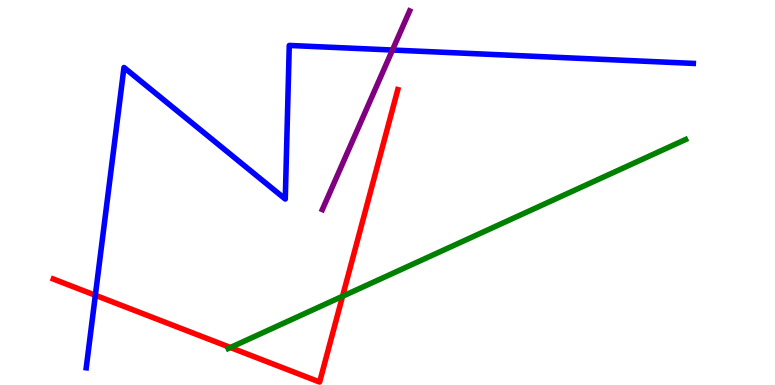[{'lines': ['blue', 'red'], 'intersections': [{'x': 1.23, 'y': 2.33}]}, {'lines': ['green', 'red'], 'intersections': [{'x': 2.97, 'y': 0.974}, {'x': 4.42, 'y': 2.3}]}, {'lines': ['purple', 'red'], 'intersections': []}, {'lines': ['blue', 'green'], 'intersections': []}, {'lines': ['blue', 'purple'], 'intersections': [{'x': 5.06, 'y': 8.7}]}, {'lines': ['green', 'purple'], 'intersections': []}]